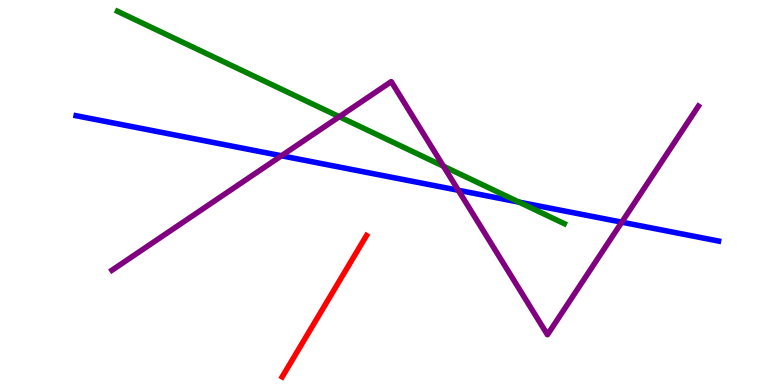[{'lines': ['blue', 'red'], 'intersections': []}, {'lines': ['green', 'red'], 'intersections': []}, {'lines': ['purple', 'red'], 'intersections': []}, {'lines': ['blue', 'green'], 'intersections': [{'x': 6.7, 'y': 4.75}]}, {'lines': ['blue', 'purple'], 'intersections': [{'x': 3.63, 'y': 5.95}, {'x': 5.91, 'y': 5.06}, {'x': 8.02, 'y': 4.23}]}, {'lines': ['green', 'purple'], 'intersections': [{'x': 4.38, 'y': 6.97}, {'x': 5.72, 'y': 5.68}]}]